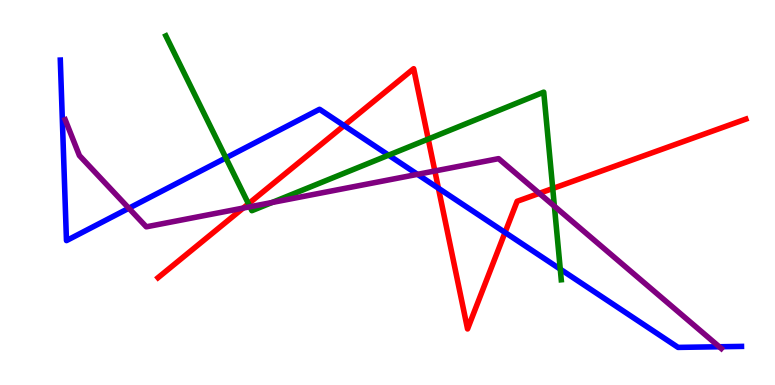[{'lines': ['blue', 'red'], 'intersections': [{'x': 4.44, 'y': 6.74}, {'x': 5.66, 'y': 5.11}, {'x': 6.52, 'y': 3.96}]}, {'lines': ['green', 'red'], 'intersections': [{'x': 3.21, 'y': 4.71}, {'x': 5.53, 'y': 6.39}, {'x': 7.13, 'y': 5.1}]}, {'lines': ['purple', 'red'], 'intersections': [{'x': 3.14, 'y': 4.6}, {'x': 5.61, 'y': 5.56}, {'x': 6.96, 'y': 4.98}]}, {'lines': ['blue', 'green'], 'intersections': [{'x': 2.91, 'y': 5.9}, {'x': 5.01, 'y': 5.97}, {'x': 7.23, 'y': 3.01}]}, {'lines': ['blue', 'purple'], 'intersections': [{'x': 1.66, 'y': 4.59}, {'x': 5.39, 'y': 5.47}, {'x': 9.28, 'y': 0.993}]}, {'lines': ['green', 'purple'], 'intersections': [{'x': 3.23, 'y': 4.63}, {'x': 3.51, 'y': 4.74}, {'x': 7.15, 'y': 4.64}]}]